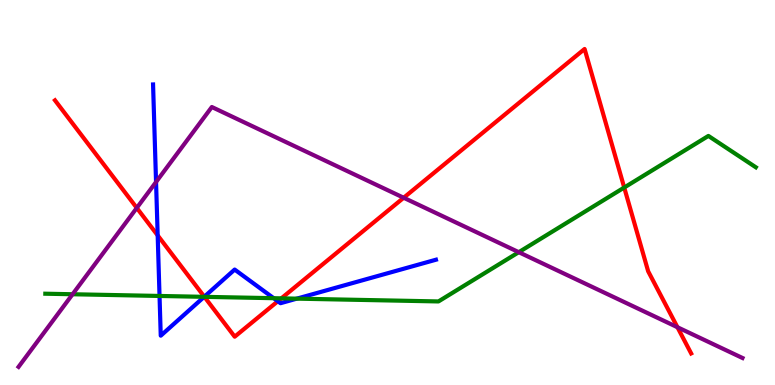[{'lines': ['blue', 'red'], 'intersections': [{'x': 2.03, 'y': 3.89}, {'x': 2.64, 'y': 2.29}, {'x': 3.58, 'y': 2.18}]}, {'lines': ['green', 'red'], 'intersections': [{'x': 2.64, 'y': 2.29}, {'x': 3.63, 'y': 2.25}, {'x': 8.05, 'y': 5.13}]}, {'lines': ['purple', 'red'], 'intersections': [{'x': 1.76, 'y': 4.6}, {'x': 5.21, 'y': 4.86}, {'x': 8.74, 'y': 1.5}]}, {'lines': ['blue', 'green'], 'intersections': [{'x': 2.06, 'y': 2.31}, {'x': 2.63, 'y': 2.29}, {'x': 3.53, 'y': 2.25}, {'x': 3.83, 'y': 2.24}]}, {'lines': ['blue', 'purple'], 'intersections': [{'x': 2.01, 'y': 5.27}]}, {'lines': ['green', 'purple'], 'intersections': [{'x': 0.936, 'y': 2.36}, {'x': 6.69, 'y': 3.45}]}]